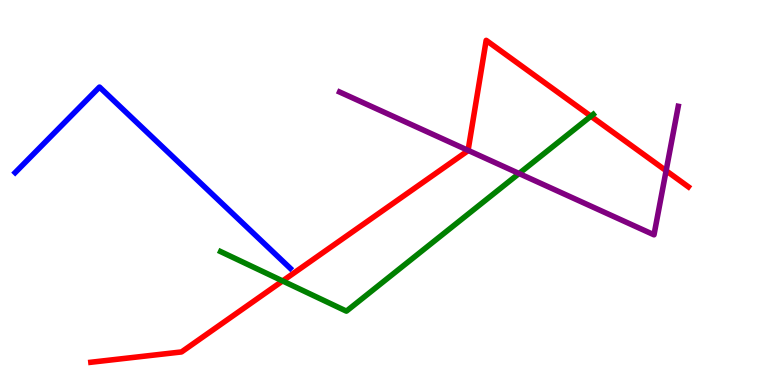[{'lines': ['blue', 'red'], 'intersections': []}, {'lines': ['green', 'red'], 'intersections': [{'x': 3.65, 'y': 2.7}, {'x': 7.62, 'y': 6.98}]}, {'lines': ['purple', 'red'], 'intersections': [{'x': 6.04, 'y': 6.09}, {'x': 8.59, 'y': 5.57}]}, {'lines': ['blue', 'green'], 'intersections': []}, {'lines': ['blue', 'purple'], 'intersections': []}, {'lines': ['green', 'purple'], 'intersections': [{'x': 6.7, 'y': 5.49}]}]